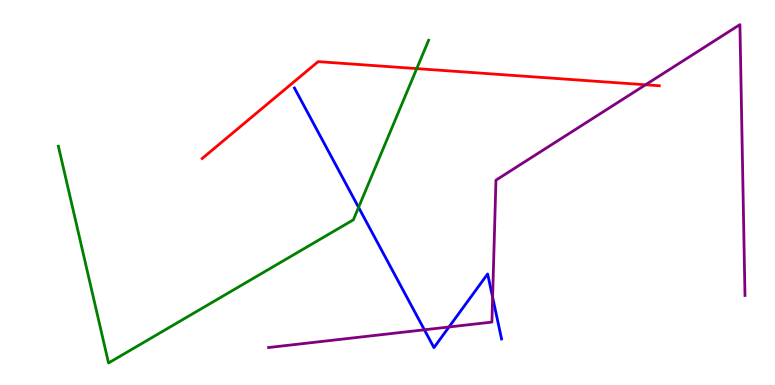[{'lines': ['blue', 'red'], 'intersections': []}, {'lines': ['green', 'red'], 'intersections': [{'x': 5.38, 'y': 8.22}]}, {'lines': ['purple', 'red'], 'intersections': [{'x': 8.33, 'y': 7.8}]}, {'lines': ['blue', 'green'], 'intersections': [{'x': 4.63, 'y': 4.61}]}, {'lines': ['blue', 'purple'], 'intersections': [{'x': 5.48, 'y': 1.43}, {'x': 5.79, 'y': 1.51}, {'x': 6.36, 'y': 2.28}]}, {'lines': ['green', 'purple'], 'intersections': []}]